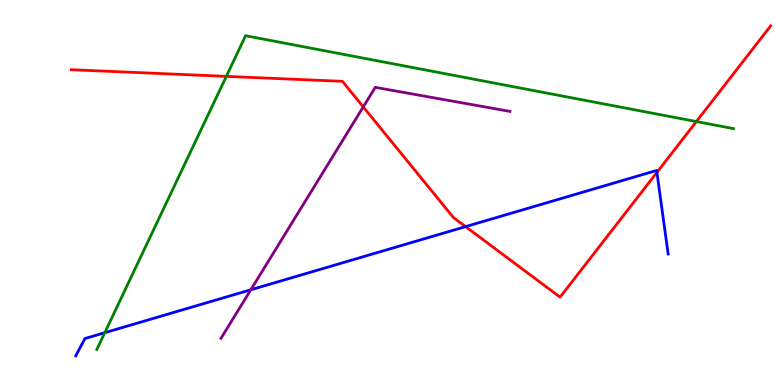[{'lines': ['blue', 'red'], 'intersections': [{'x': 6.01, 'y': 4.11}, {'x': 8.48, 'y': 5.52}]}, {'lines': ['green', 'red'], 'intersections': [{'x': 2.92, 'y': 8.02}, {'x': 8.99, 'y': 6.84}]}, {'lines': ['purple', 'red'], 'intersections': [{'x': 4.69, 'y': 7.22}]}, {'lines': ['blue', 'green'], 'intersections': [{'x': 1.35, 'y': 1.36}]}, {'lines': ['blue', 'purple'], 'intersections': [{'x': 3.24, 'y': 2.47}]}, {'lines': ['green', 'purple'], 'intersections': []}]